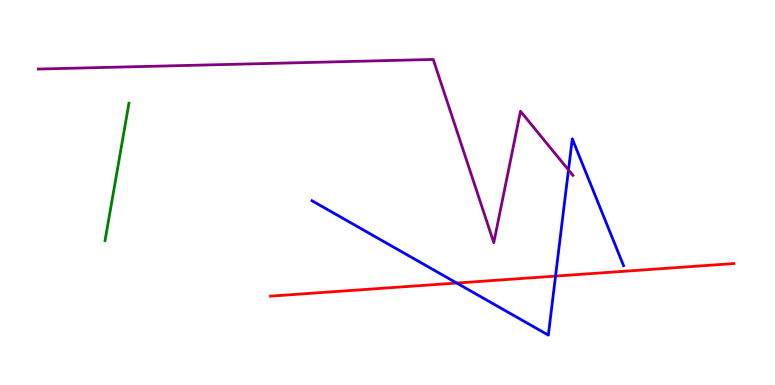[{'lines': ['blue', 'red'], 'intersections': [{'x': 5.89, 'y': 2.65}, {'x': 7.17, 'y': 2.83}]}, {'lines': ['green', 'red'], 'intersections': []}, {'lines': ['purple', 'red'], 'intersections': []}, {'lines': ['blue', 'green'], 'intersections': []}, {'lines': ['blue', 'purple'], 'intersections': [{'x': 7.34, 'y': 5.59}]}, {'lines': ['green', 'purple'], 'intersections': []}]